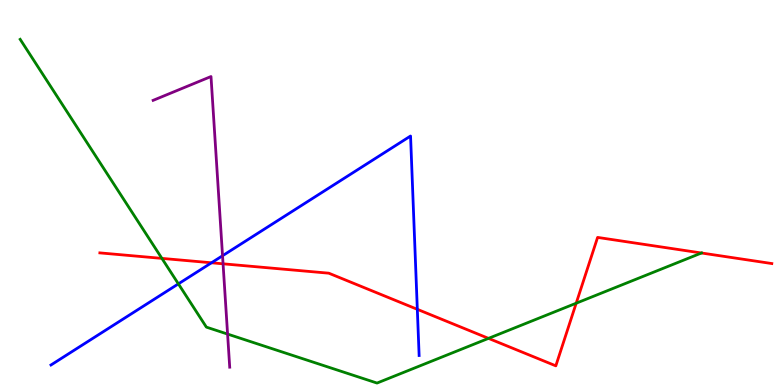[{'lines': ['blue', 'red'], 'intersections': [{'x': 2.73, 'y': 3.17}, {'x': 5.38, 'y': 1.97}]}, {'lines': ['green', 'red'], 'intersections': [{'x': 2.09, 'y': 3.29}, {'x': 6.3, 'y': 1.21}, {'x': 7.43, 'y': 2.12}, {'x': 9.05, 'y': 3.43}]}, {'lines': ['purple', 'red'], 'intersections': [{'x': 2.88, 'y': 3.15}]}, {'lines': ['blue', 'green'], 'intersections': [{'x': 2.3, 'y': 2.63}]}, {'lines': ['blue', 'purple'], 'intersections': [{'x': 2.87, 'y': 3.36}]}, {'lines': ['green', 'purple'], 'intersections': [{'x': 2.94, 'y': 1.32}]}]